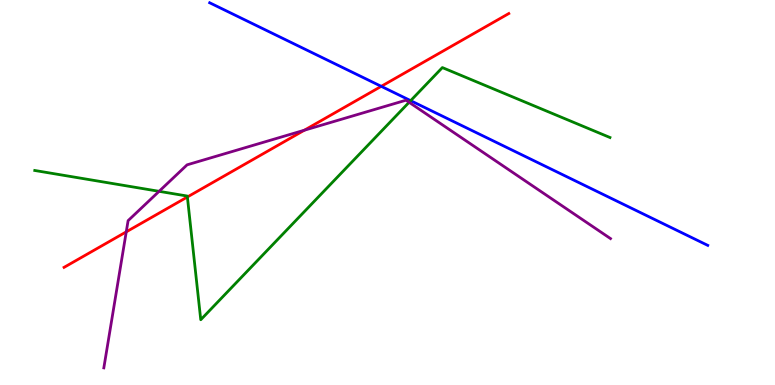[{'lines': ['blue', 'red'], 'intersections': [{'x': 4.92, 'y': 7.76}]}, {'lines': ['green', 'red'], 'intersections': [{'x': 2.42, 'y': 4.88}]}, {'lines': ['purple', 'red'], 'intersections': [{'x': 1.63, 'y': 3.98}, {'x': 3.93, 'y': 6.62}]}, {'lines': ['blue', 'green'], 'intersections': [{'x': 5.3, 'y': 7.39}]}, {'lines': ['blue', 'purple'], 'intersections': []}, {'lines': ['green', 'purple'], 'intersections': [{'x': 2.05, 'y': 5.03}, {'x': 5.28, 'y': 7.34}]}]